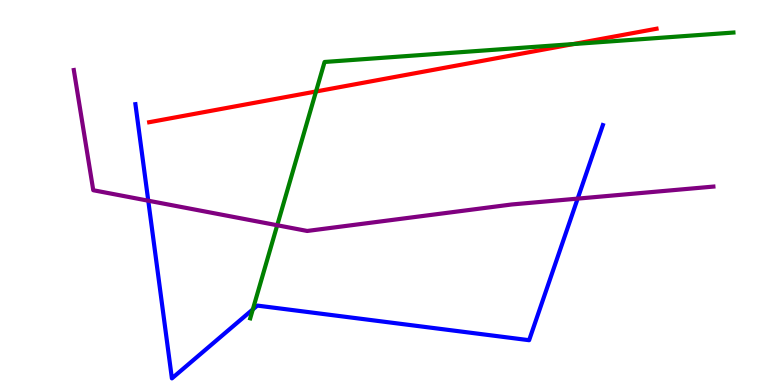[{'lines': ['blue', 'red'], 'intersections': []}, {'lines': ['green', 'red'], 'intersections': [{'x': 4.08, 'y': 7.62}, {'x': 7.4, 'y': 8.86}]}, {'lines': ['purple', 'red'], 'intersections': []}, {'lines': ['blue', 'green'], 'intersections': [{'x': 3.26, 'y': 1.96}]}, {'lines': ['blue', 'purple'], 'intersections': [{'x': 1.91, 'y': 4.79}, {'x': 7.45, 'y': 4.84}]}, {'lines': ['green', 'purple'], 'intersections': [{'x': 3.58, 'y': 4.15}]}]